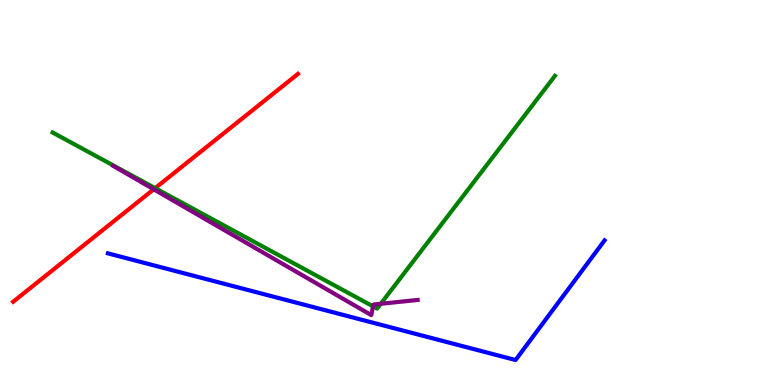[{'lines': ['blue', 'red'], 'intersections': []}, {'lines': ['green', 'red'], 'intersections': [{'x': 2.0, 'y': 5.11}]}, {'lines': ['purple', 'red'], 'intersections': [{'x': 1.98, 'y': 5.08}]}, {'lines': ['blue', 'green'], 'intersections': []}, {'lines': ['blue', 'purple'], 'intersections': []}, {'lines': ['green', 'purple'], 'intersections': [{'x': 4.81, 'y': 2.04}, {'x': 4.91, 'y': 2.11}]}]